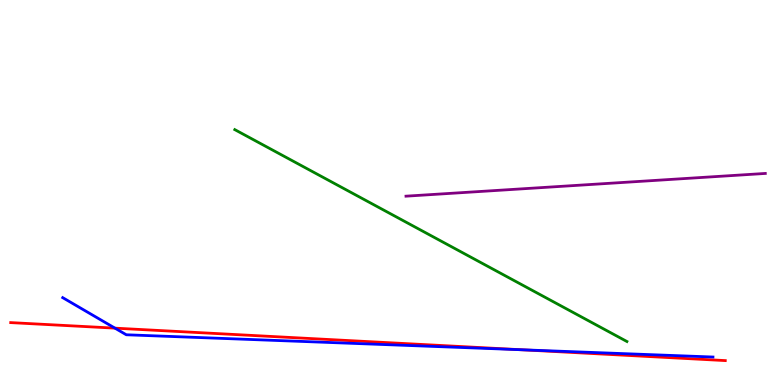[{'lines': ['blue', 'red'], 'intersections': [{'x': 1.48, 'y': 1.48}, {'x': 6.73, 'y': 0.915}]}, {'lines': ['green', 'red'], 'intersections': []}, {'lines': ['purple', 'red'], 'intersections': []}, {'lines': ['blue', 'green'], 'intersections': []}, {'lines': ['blue', 'purple'], 'intersections': []}, {'lines': ['green', 'purple'], 'intersections': []}]